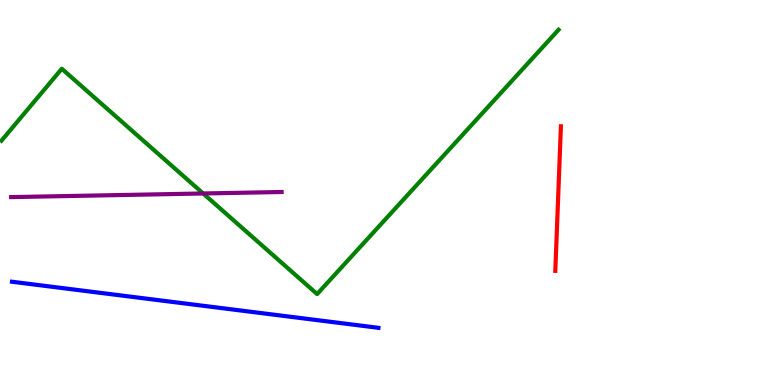[{'lines': ['blue', 'red'], 'intersections': []}, {'lines': ['green', 'red'], 'intersections': []}, {'lines': ['purple', 'red'], 'intersections': []}, {'lines': ['blue', 'green'], 'intersections': []}, {'lines': ['blue', 'purple'], 'intersections': []}, {'lines': ['green', 'purple'], 'intersections': [{'x': 2.62, 'y': 4.97}]}]